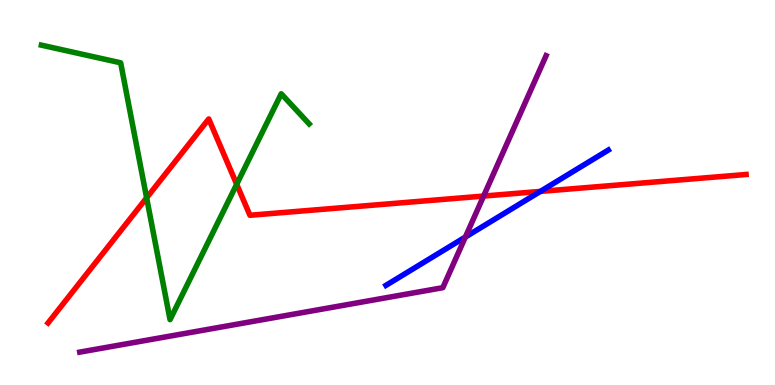[{'lines': ['blue', 'red'], 'intersections': [{'x': 6.97, 'y': 5.03}]}, {'lines': ['green', 'red'], 'intersections': [{'x': 1.89, 'y': 4.86}, {'x': 3.05, 'y': 5.21}]}, {'lines': ['purple', 'red'], 'intersections': [{'x': 6.24, 'y': 4.91}]}, {'lines': ['blue', 'green'], 'intersections': []}, {'lines': ['blue', 'purple'], 'intersections': [{'x': 6.0, 'y': 3.84}]}, {'lines': ['green', 'purple'], 'intersections': []}]